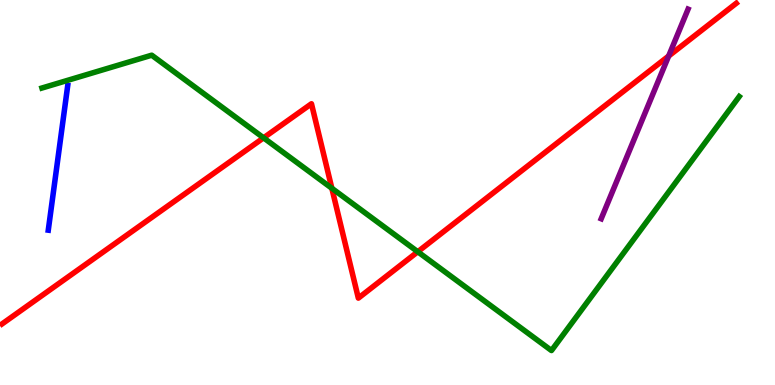[{'lines': ['blue', 'red'], 'intersections': []}, {'lines': ['green', 'red'], 'intersections': [{'x': 3.4, 'y': 6.42}, {'x': 4.28, 'y': 5.11}, {'x': 5.39, 'y': 3.46}]}, {'lines': ['purple', 'red'], 'intersections': [{'x': 8.63, 'y': 8.54}]}, {'lines': ['blue', 'green'], 'intersections': []}, {'lines': ['blue', 'purple'], 'intersections': []}, {'lines': ['green', 'purple'], 'intersections': []}]